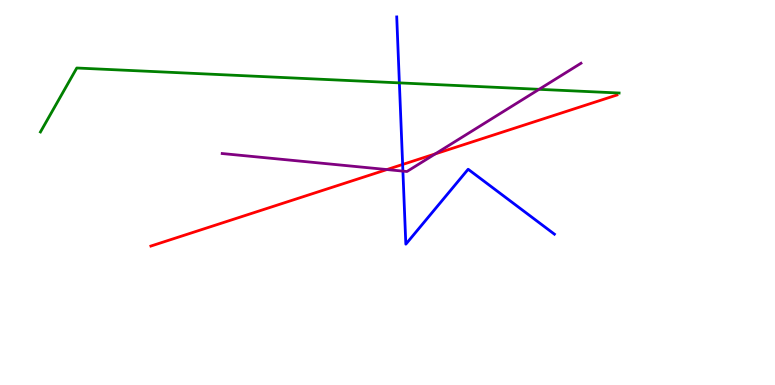[{'lines': ['blue', 'red'], 'intersections': [{'x': 5.2, 'y': 5.73}]}, {'lines': ['green', 'red'], 'intersections': []}, {'lines': ['purple', 'red'], 'intersections': [{'x': 4.99, 'y': 5.6}, {'x': 5.62, 'y': 6.0}]}, {'lines': ['blue', 'green'], 'intersections': [{'x': 5.15, 'y': 7.85}]}, {'lines': ['blue', 'purple'], 'intersections': [{'x': 5.2, 'y': 5.56}]}, {'lines': ['green', 'purple'], 'intersections': [{'x': 6.96, 'y': 7.68}]}]